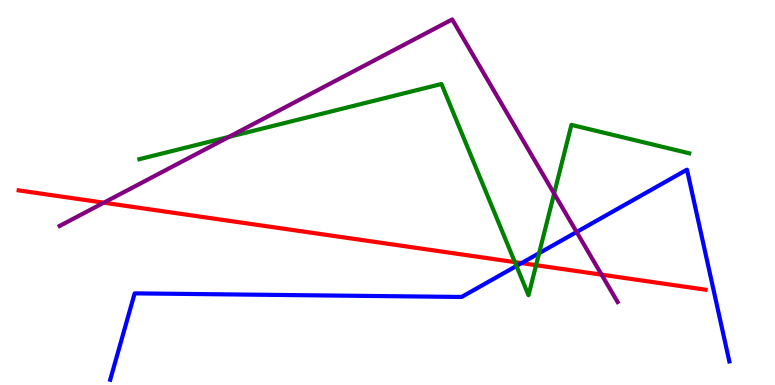[{'lines': ['blue', 'red'], 'intersections': [{'x': 6.73, 'y': 3.17}]}, {'lines': ['green', 'red'], 'intersections': [{'x': 6.64, 'y': 3.19}, {'x': 6.92, 'y': 3.11}]}, {'lines': ['purple', 'red'], 'intersections': [{'x': 1.34, 'y': 4.74}, {'x': 7.76, 'y': 2.87}]}, {'lines': ['blue', 'green'], 'intersections': [{'x': 6.66, 'y': 3.09}, {'x': 6.96, 'y': 3.42}]}, {'lines': ['blue', 'purple'], 'intersections': [{'x': 7.44, 'y': 3.97}]}, {'lines': ['green', 'purple'], 'intersections': [{'x': 2.95, 'y': 6.44}, {'x': 7.15, 'y': 4.97}]}]